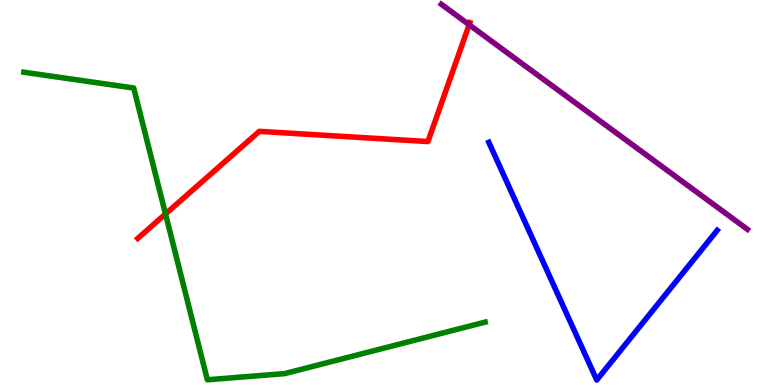[{'lines': ['blue', 'red'], 'intersections': []}, {'lines': ['green', 'red'], 'intersections': [{'x': 2.14, 'y': 4.44}]}, {'lines': ['purple', 'red'], 'intersections': [{'x': 6.05, 'y': 9.36}]}, {'lines': ['blue', 'green'], 'intersections': []}, {'lines': ['blue', 'purple'], 'intersections': []}, {'lines': ['green', 'purple'], 'intersections': []}]